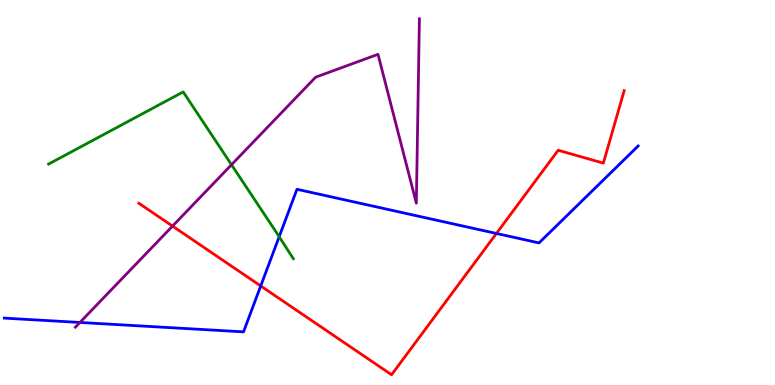[{'lines': ['blue', 'red'], 'intersections': [{'x': 3.36, 'y': 2.57}, {'x': 6.41, 'y': 3.94}]}, {'lines': ['green', 'red'], 'intersections': []}, {'lines': ['purple', 'red'], 'intersections': [{'x': 2.23, 'y': 4.13}]}, {'lines': ['blue', 'green'], 'intersections': [{'x': 3.6, 'y': 3.85}]}, {'lines': ['blue', 'purple'], 'intersections': [{'x': 1.03, 'y': 1.62}]}, {'lines': ['green', 'purple'], 'intersections': [{'x': 2.99, 'y': 5.72}]}]